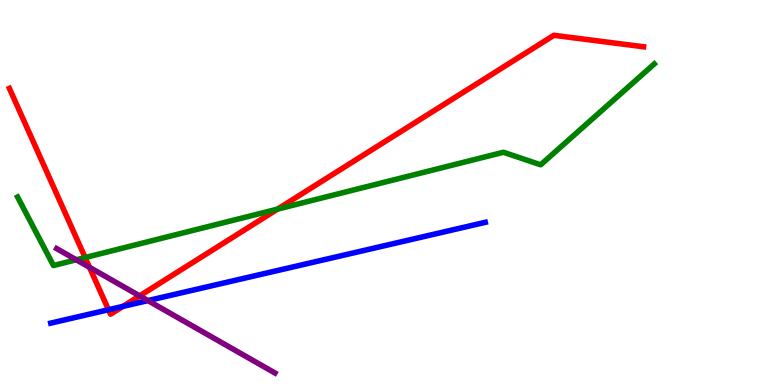[{'lines': ['blue', 'red'], 'intersections': [{'x': 1.4, 'y': 1.96}, {'x': 1.59, 'y': 2.04}]}, {'lines': ['green', 'red'], 'intersections': [{'x': 1.1, 'y': 3.31}, {'x': 3.58, 'y': 4.57}]}, {'lines': ['purple', 'red'], 'intersections': [{'x': 1.16, 'y': 3.06}, {'x': 1.8, 'y': 2.31}]}, {'lines': ['blue', 'green'], 'intersections': []}, {'lines': ['blue', 'purple'], 'intersections': [{'x': 1.91, 'y': 2.19}]}, {'lines': ['green', 'purple'], 'intersections': [{'x': 0.984, 'y': 3.25}]}]